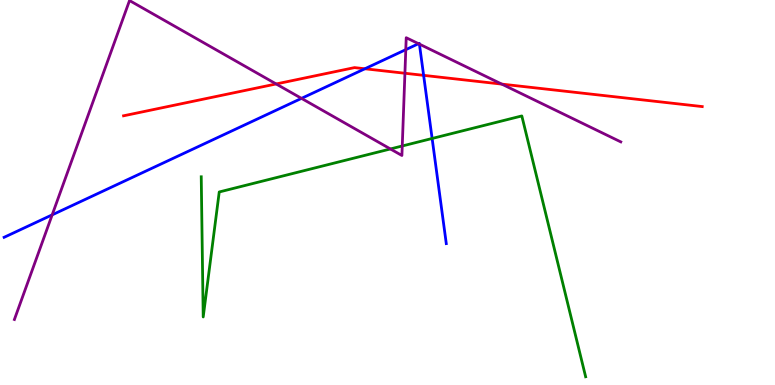[{'lines': ['blue', 'red'], 'intersections': [{'x': 4.71, 'y': 8.21}, {'x': 5.47, 'y': 8.04}]}, {'lines': ['green', 'red'], 'intersections': []}, {'lines': ['purple', 'red'], 'intersections': [{'x': 3.56, 'y': 7.82}, {'x': 5.22, 'y': 8.1}, {'x': 6.47, 'y': 7.82}]}, {'lines': ['blue', 'green'], 'intersections': [{'x': 5.58, 'y': 6.4}]}, {'lines': ['blue', 'purple'], 'intersections': [{'x': 0.673, 'y': 4.42}, {'x': 3.89, 'y': 7.44}, {'x': 5.24, 'y': 8.71}, {'x': 5.4, 'y': 8.87}, {'x': 5.41, 'y': 8.85}]}, {'lines': ['green', 'purple'], 'intersections': [{'x': 5.04, 'y': 6.13}, {'x': 5.19, 'y': 6.21}]}]